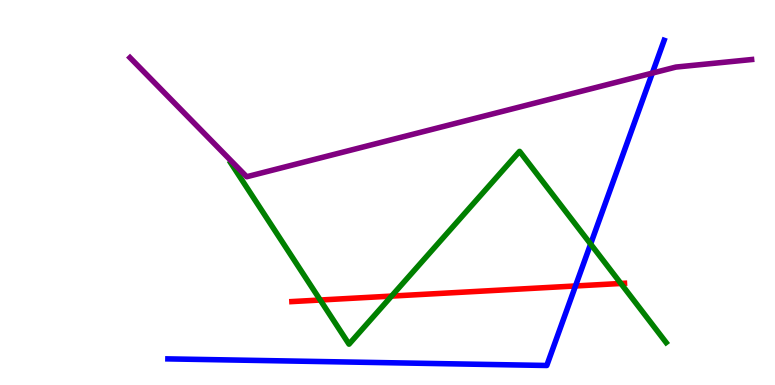[{'lines': ['blue', 'red'], 'intersections': [{'x': 7.43, 'y': 2.57}]}, {'lines': ['green', 'red'], 'intersections': [{'x': 4.13, 'y': 2.21}, {'x': 5.05, 'y': 2.31}, {'x': 8.01, 'y': 2.64}]}, {'lines': ['purple', 'red'], 'intersections': []}, {'lines': ['blue', 'green'], 'intersections': [{'x': 7.62, 'y': 3.66}]}, {'lines': ['blue', 'purple'], 'intersections': [{'x': 8.42, 'y': 8.1}]}, {'lines': ['green', 'purple'], 'intersections': []}]